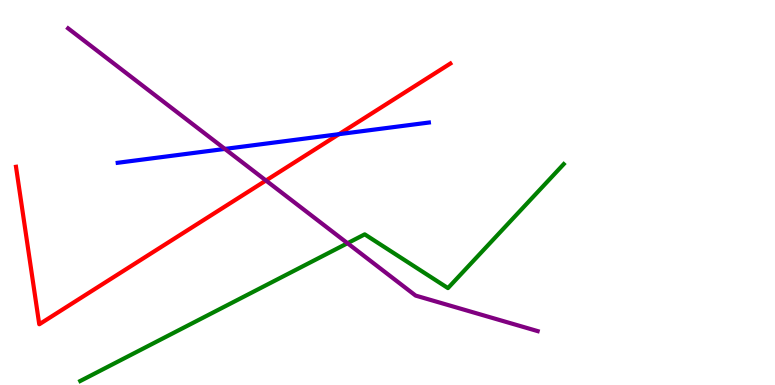[{'lines': ['blue', 'red'], 'intersections': [{'x': 4.37, 'y': 6.52}]}, {'lines': ['green', 'red'], 'intersections': []}, {'lines': ['purple', 'red'], 'intersections': [{'x': 3.43, 'y': 5.31}]}, {'lines': ['blue', 'green'], 'intersections': []}, {'lines': ['blue', 'purple'], 'intersections': [{'x': 2.9, 'y': 6.13}]}, {'lines': ['green', 'purple'], 'intersections': [{'x': 4.48, 'y': 3.68}]}]